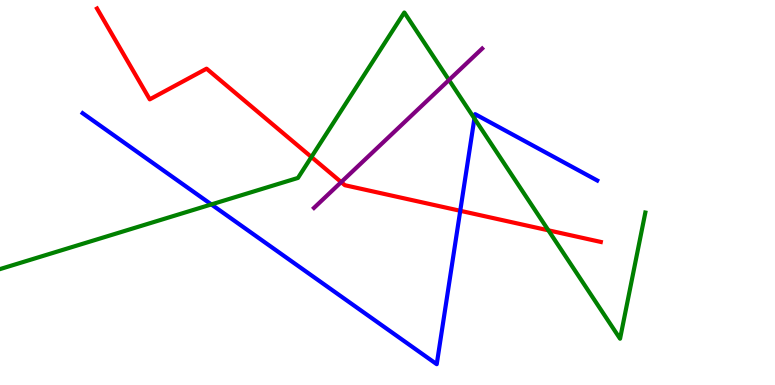[{'lines': ['blue', 'red'], 'intersections': [{'x': 5.94, 'y': 4.52}]}, {'lines': ['green', 'red'], 'intersections': [{'x': 4.02, 'y': 5.92}, {'x': 7.08, 'y': 4.02}]}, {'lines': ['purple', 'red'], 'intersections': [{'x': 4.4, 'y': 5.27}]}, {'lines': ['blue', 'green'], 'intersections': [{'x': 2.73, 'y': 4.69}, {'x': 6.12, 'y': 6.92}]}, {'lines': ['blue', 'purple'], 'intersections': []}, {'lines': ['green', 'purple'], 'intersections': [{'x': 5.79, 'y': 7.92}]}]